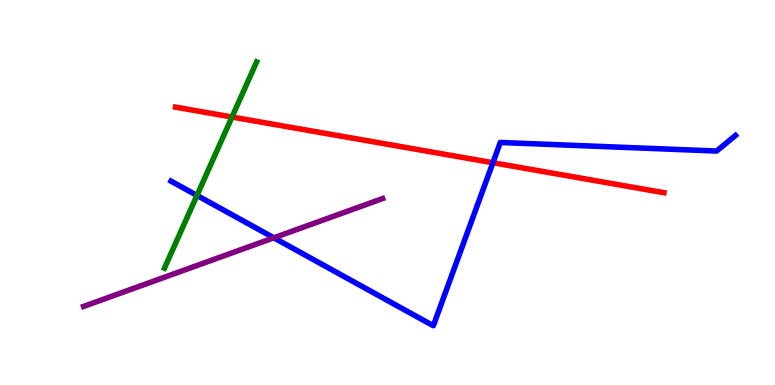[{'lines': ['blue', 'red'], 'intersections': [{'x': 6.36, 'y': 5.77}]}, {'lines': ['green', 'red'], 'intersections': [{'x': 2.99, 'y': 6.96}]}, {'lines': ['purple', 'red'], 'intersections': []}, {'lines': ['blue', 'green'], 'intersections': [{'x': 2.54, 'y': 4.92}]}, {'lines': ['blue', 'purple'], 'intersections': [{'x': 3.53, 'y': 3.82}]}, {'lines': ['green', 'purple'], 'intersections': []}]